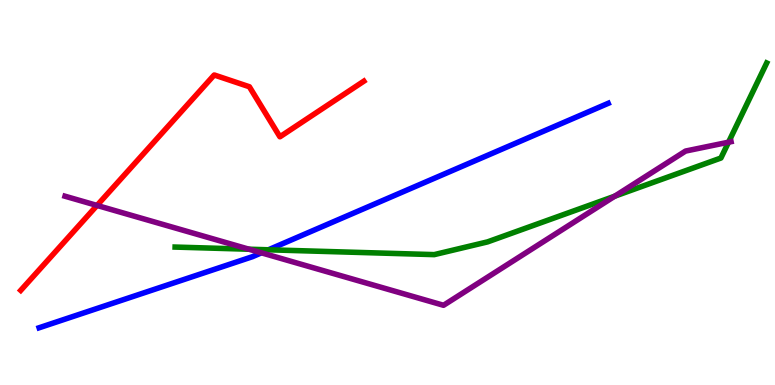[{'lines': ['blue', 'red'], 'intersections': []}, {'lines': ['green', 'red'], 'intersections': []}, {'lines': ['purple', 'red'], 'intersections': [{'x': 1.25, 'y': 4.66}]}, {'lines': ['blue', 'green'], 'intersections': [{'x': 3.46, 'y': 3.51}]}, {'lines': ['blue', 'purple'], 'intersections': [{'x': 3.37, 'y': 3.43}]}, {'lines': ['green', 'purple'], 'intersections': [{'x': 3.21, 'y': 3.53}, {'x': 7.93, 'y': 4.9}, {'x': 9.4, 'y': 6.31}]}]